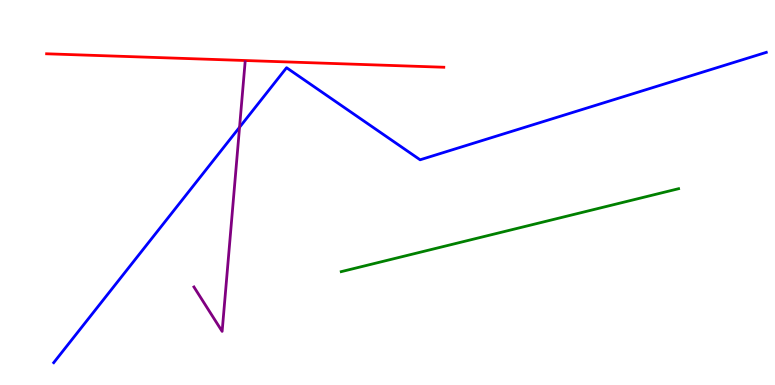[{'lines': ['blue', 'red'], 'intersections': []}, {'lines': ['green', 'red'], 'intersections': []}, {'lines': ['purple', 'red'], 'intersections': []}, {'lines': ['blue', 'green'], 'intersections': []}, {'lines': ['blue', 'purple'], 'intersections': [{'x': 3.09, 'y': 6.69}]}, {'lines': ['green', 'purple'], 'intersections': []}]